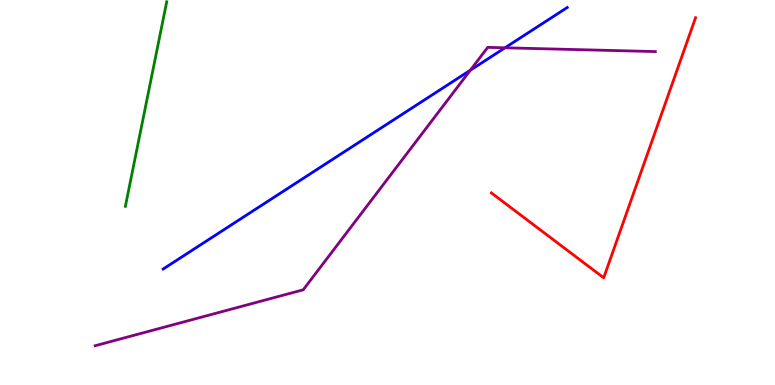[{'lines': ['blue', 'red'], 'intersections': []}, {'lines': ['green', 'red'], 'intersections': []}, {'lines': ['purple', 'red'], 'intersections': []}, {'lines': ['blue', 'green'], 'intersections': []}, {'lines': ['blue', 'purple'], 'intersections': [{'x': 6.07, 'y': 8.18}, {'x': 6.52, 'y': 8.76}]}, {'lines': ['green', 'purple'], 'intersections': []}]